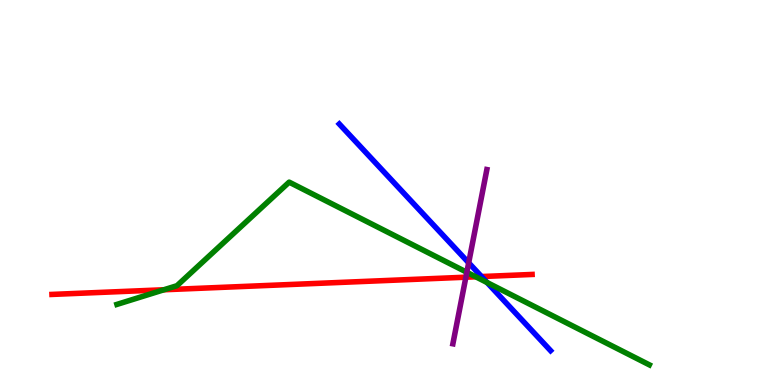[{'lines': ['blue', 'red'], 'intersections': [{'x': 6.21, 'y': 2.82}]}, {'lines': ['green', 'red'], 'intersections': [{'x': 2.12, 'y': 2.47}, {'x': 6.14, 'y': 2.81}]}, {'lines': ['purple', 'red'], 'intersections': [{'x': 6.01, 'y': 2.8}]}, {'lines': ['blue', 'green'], 'intersections': [{'x': 6.29, 'y': 2.66}]}, {'lines': ['blue', 'purple'], 'intersections': [{'x': 6.05, 'y': 3.17}]}, {'lines': ['green', 'purple'], 'intersections': [{'x': 6.02, 'y': 2.93}]}]